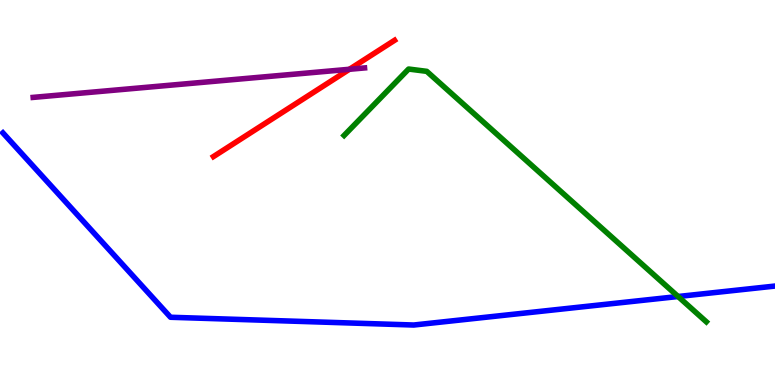[{'lines': ['blue', 'red'], 'intersections': []}, {'lines': ['green', 'red'], 'intersections': []}, {'lines': ['purple', 'red'], 'intersections': [{'x': 4.51, 'y': 8.2}]}, {'lines': ['blue', 'green'], 'intersections': [{'x': 8.75, 'y': 2.3}]}, {'lines': ['blue', 'purple'], 'intersections': []}, {'lines': ['green', 'purple'], 'intersections': []}]